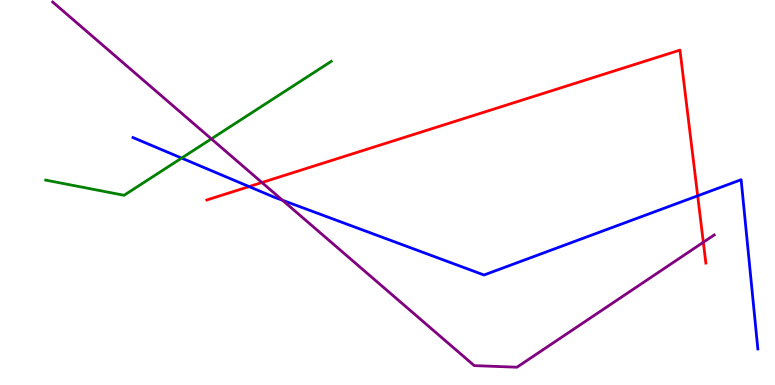[{'lines': ['blue', 'red'], 'intersections': [{'x': 3.21, 'y': 5.15}, {'x': 9.0, 'y': 4.91}]}, {'lines': ['green', 'red'], 'intersections': []}, {'lines': ['purple', 'red'], 'intersections': [{'x': 3.38, 'y': 5.26}, {'x': 9.08, 'y': 3.71}]}, {'lines': ['blue', 'green'], 'intersections': [{'x': 2.34, 'y': 5.89}]}, {'lines': ['blue', 'purple'], 'intersections': [{'x': 3.65, 'y': 4.8}]}, {'lines': ['green', 'purple'], 'intersections': [{'x': 2.73, 'y': 6.39}]}]